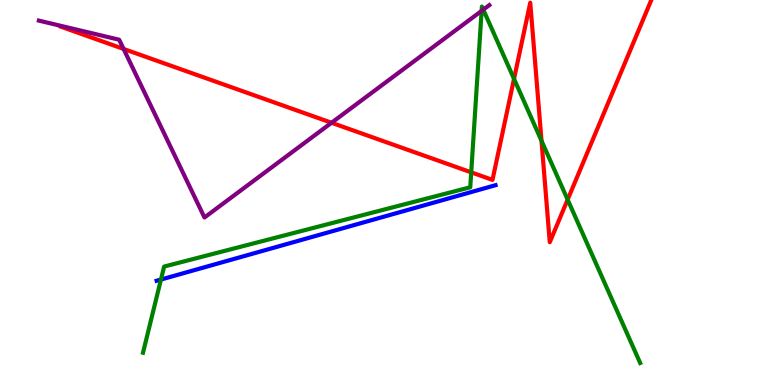[{'lines': ['blue', 'red'], 'intersections': []}, {'lines': ['green', 'red'], 'intersections': [{'x': 6.08, 'y': 5.52}, {'x': 6.63, 'y': 7.95}, {'x': 6.99, 'y': 6.34}, {'x': 7.32, 'y': 4.81}]}, {'lines': ['purple', 'red'], 'intersections': [{'x': 1.59, 'y': 8.73}, {'x': 4.28, 'y': 6.81}]}, {'lines': ['blue', 'green'], 'intersections': [{'x': 2.08, 'y': 2.74}]}, {'lines': ['blue', 'purple'], 'intersections': []}, {'lines': ['green', 'purple'], 'intersections': [{'x': 6.21, 'y': 9.72}, {'x': 6.24, 'y': 9.75}]}]